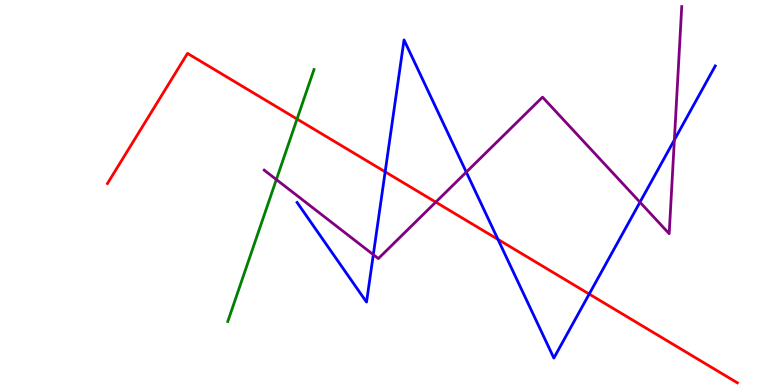[{'lines': ['blue', 'red'], 'intersections': [{'x': 4.97, 'y': 5.54}, {'x': 6.43, 'y': 3.78}, {'x': 7.6, 'y': 2.36}]}, {'lines': ['green', 'red'], 'intersections': [{'x': 3.83, 'y': 6.91}]}, {'lines': ['purple', 'red'], 'intersections': [{'x': 5.62, 'y': 4.75}]}, {'lines': ['blue', 'green'], 'intersections': []}, {'lines': ['blue', 'purple'], 'intersections': [{'x': 4.82, 'y': 3.39}, {'x': 6.02, 'y': 5.53}, {'x': 8.26, 'y': 4.75}, {'x': 8.7, 'y': 6.37}]}, {'lines': ['green', 'purple'], 'intersections': [{'x': 3.57, 'y': 5.34}]}]